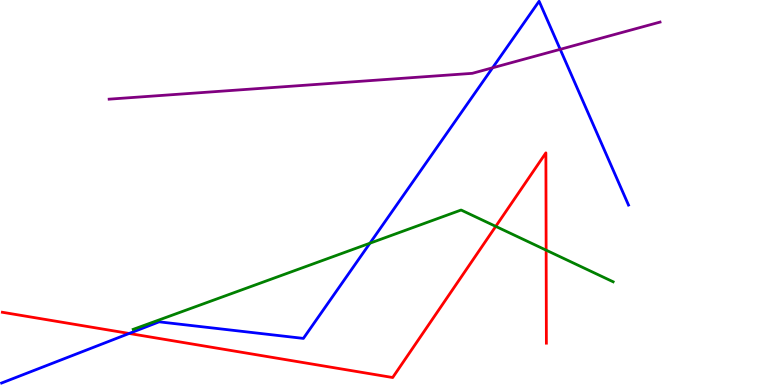[{'lines': ['blue', 'red'], 'intersections': [{'x': 1.67, 'y': 1.34}]}, {'lines': ['green', 'red'], 'intersections': [{'x': 6.4, 'y': 4.12}, {'x': 7.05, 'y': 3.5}]}, {'lines': ['purple', 'red'], 'intersections': []}, {'lines': ['blue', 'green'], 'intersections': [{'x': 4.77, 'y': 3.68}]}, {'lines': ['blue', 'purple'], 'intersections': [{'x': 6.36, 'y': 8.24}, {'x': 7.23, 'y': 8.72}]}, {'lines': ['green', 'purple'], 'intersections': []}]